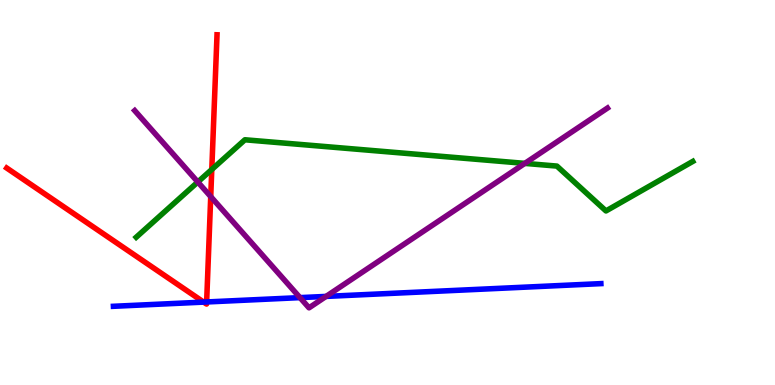[{'lines': ['blue', 'red'], 'intersections': [{'x': 2.63, 'y': 2.15}, {'x': 2.67, 'y': 2.16}]}, {'lines': ['green', 'red'], 'intersections': [{'x': 2.73, 'y': 5.6}]}, {'lines': ['purple', 'red'], 'intersections': [{'x': 2.72, 'y': 4.89}]}, {'lines': ['blue', 'green'], 'intersections': []}, {'lines': ['blue', 'purple'], 'intersections': [{'x': 3.87, 'y': 2.27}, {'x': 4.21, 'y': 2.3}]}, {'lines': ['green', 'purple'], 'intersections': [{'x': 2.55, 'y': 5.27}, {'x': 6.77, 'y': 5.76}]}]